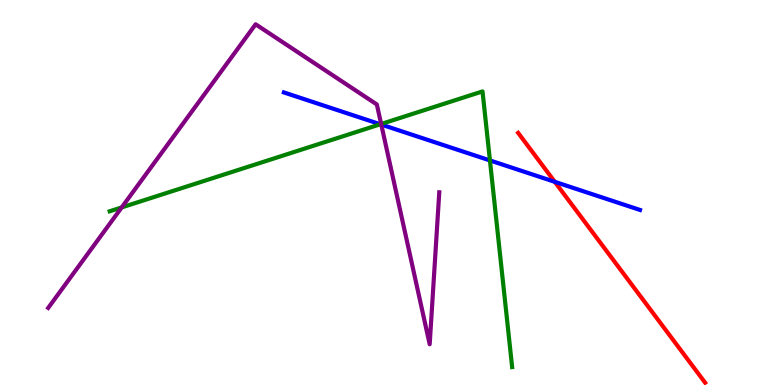[{'lines': ['blue', 'red'], 'intersections': [{'x': 7.16, 'y': 5.28}]}, {'lines': ['green', 'red'], 'intersections': []}, {'lines': ['purple', 'red'], 'intersections': []}, {'lines': ['blue', 'green'], 'intersections': [{'x': 4.91, 'y': 6.77}, {'x': 6.32, 'y': 5.83}]}, {'lines': ['blue', 'purple'], 'intersections': [{'x': 4.92, 'y': 6.76}]}, {'lines': ['green', 'purple'], 'intersections': [{'x': 1.57, 'y': 4.61}, {'x': 4.92, 'y': 6.78}]}]